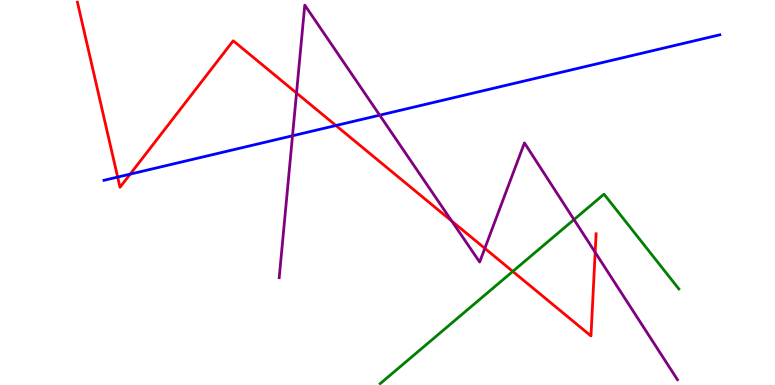[{'lines': ['blue', 'red'], 'intersections': [{'x': 1.52, 'y': 5.4}, {'x': 1.68, 'y': 5.48}, {'x': 4.33, 'y': 6.74}]}, {'lines': ['green', 'red'], 'intersections': [{'x': 6.62, 'y': 2.95}]}, {'lines': ['purple', 'red'], 'intersections': [{'x': 3.83, 'y': 7.58}, {'x': 5.83, 'y': 4.26}, {'x': 6.26, 'y': 3.55}, {'x': 7.68, 'y': 3.45}]}, {'lines': ['blue', 'green'], 'intersections': []}, {'lines': ['blue', 'purple'], 'intersections': [{'x': 3.77, 'y': 6.47}, {'x': 4.9, 'y': 7.01}]}, {'lines': ['green', 'purple'], 'intersections': [{'x': 7.41, 'y': 4.3}]}]